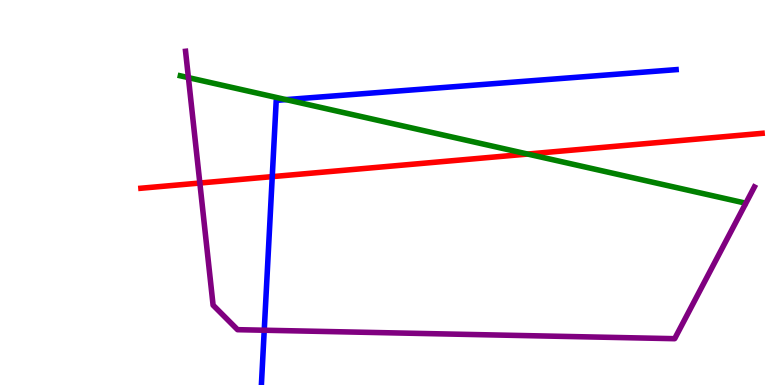[{'lines': ['blue', 'red'], 'intersections': [{'x': 3.51, 'y': 5.41}]}, {'lines': ['green', 'red'], 'intersections': [{'x': 6.81, 'y': 6.0}]}, {'lines': ['purple', 'red'], 'intersections': [{'x': 2.58, 'y': 5.25}]}, {'lines': ['blue', 'green'], 'intersections': [{'x': 3.69, 'y': 7.41}]}, {'lines': ['blue', 'purple'], 'intersections': [{'x': 3.41, 'y': 1.42}]}, {'lines': ['green', 'purple'], 'intersections': [{'x': 2.43, 'y': 7.98}]}]